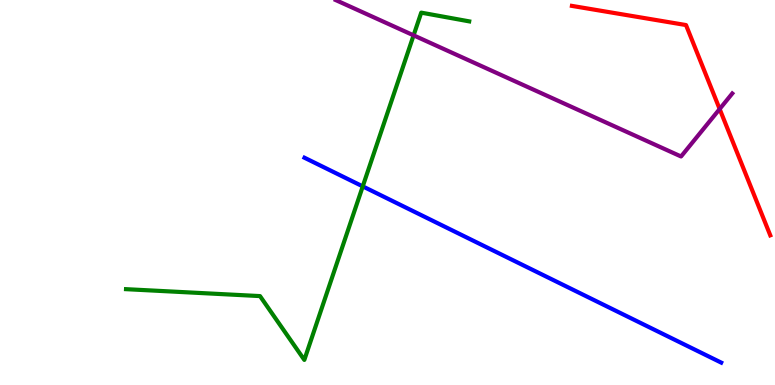[{'lines': ['blue', 'red'], 'intersections': []}, {'lines': ['green', 'red'], 'intersections': []}, {'lines': ['purple', 'red'], 'intersections': [{'x': 9.29, 'y': 7.17}]}, {'lines': ['blue', 'green'], 'intersections': [{'x': 4.68, 'y': 5.16}]}, {'lines': ['blue', 'purple'], 'intersections': []}, {'lines': ['green', 'purple'], 'intersections': [{'x': 5.34, 'y': 9.08}]}]